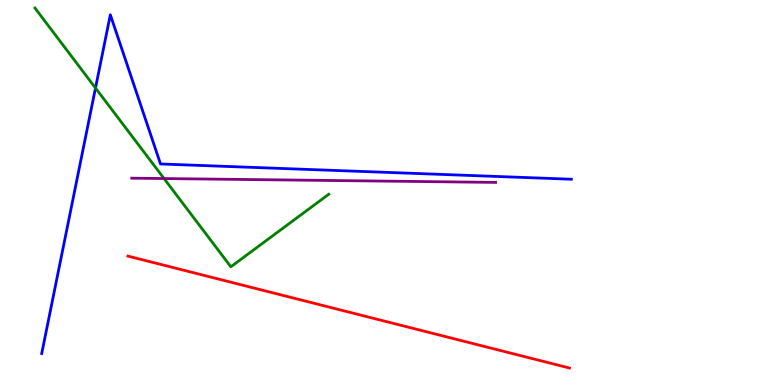[{'lines': ['blue', 'red'], 'intersections': []}, {'lines': ['green', 'red'], 'intersections': []}, {'lines': ['purple', 'red'], 'intersections': []}, {'lines': ['blue', 'green'], 'intersections': [{'x': 1.23, 'y': 7.71}]}, {'lines': ['blue', 'purple'], 'intersections': []}, {'lines': ['green', 'purple'], 'intersections': [{'x': 2.12, 'y': 5.36}]}]